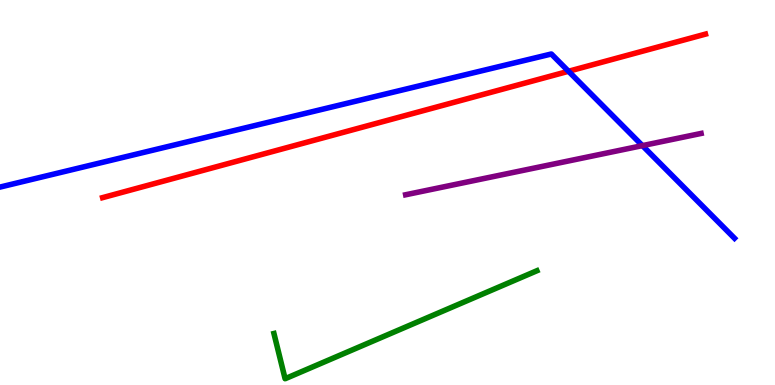[{'lines': ['blue', 'red'], 'intersections': [{'x': 7.34, 'y': 8.15}]}, {'lines': ['green', 'red'], 'intersections': []}, {'lines': ['purple', 'red'], 'intersections': []}, {'lines': ['blue', 'green'], 'intersections': []}, {'lines': ['blue', 'purple'], 'intersections': [{'x': 8.29, 'y': 6.22}]}, {'lines': ['green', 'purple'], 'intersections': []}]